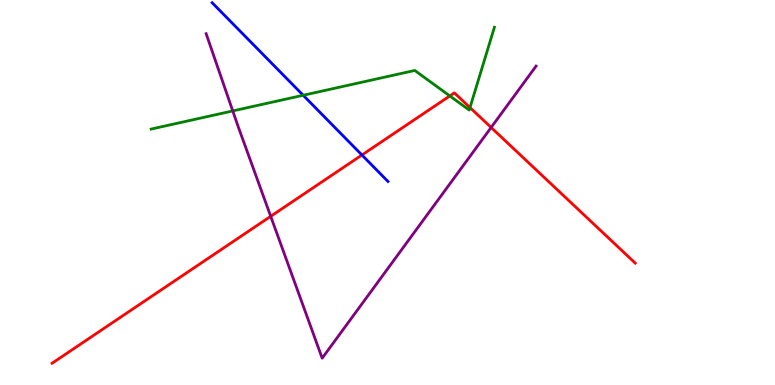[{'lines': ['blue', 'red'], 'intersections': [{'x': 4.67, 'y': 5.97}]}, {'lines': ['green', 'red'], 'intersections': [{'x': 5.8, 'y': 7.51}, {'x': 6.06, 'y': 7.21}]}, {'lines': ['purple', 'red'], 'intersections': [{'x': 3.49, 'y': 4.38}, {'x': 6.34, 'y': 6.69}]}, {'lines': ['blue', 'green'], 'intersections': [{'x': 3.91, 'y': 7.53}]}, {'lines': ['blue', 'purple'], 'intersections': []}, {'lines': ['green', 'purple'], 'intersections': [{'x': 3.0, 'y': 7.12}]}]